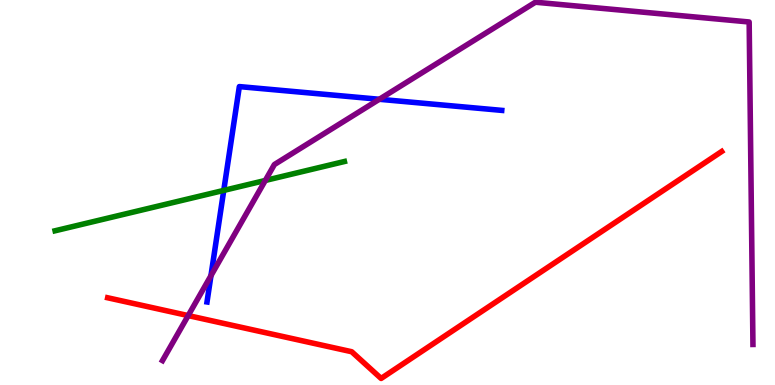[{'lines': ['blue', 'red'], 'intersections': []}, {'lines': ['green', 'red'], 'intersections': []}, {'lines': ['purple', 'red'], 'intersections': [{'x': 2.43, 'y': 1.8}]}, {'lines': ['blue', 'green'], 'intersections': [{'x': 2.89, 'y': 5.05}]}, {'lines': ['blue', 'purple'], 'intersections': [{'x': 2.72, 'y': 2.84}, {'x': 4.89, 'y': 7.42}]}, {'lines': ['green', 'purple'], 'intersections': [{'x': 3.42, 'y': 5.31}]}]